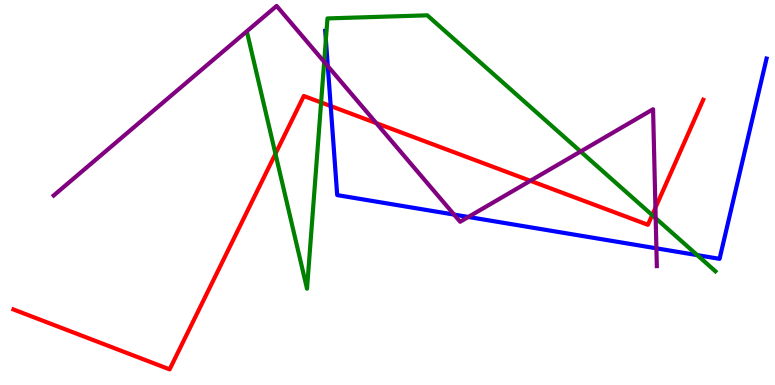[{'lines': ['blue', 'red'], 'intersections': [{'x': 4.27, 'y': 7.25}]}, {'lines': ['green', 'red'], 'intersections': [{'x': 3.55, 'y': 6.01}, {'x': 4.14, 'y': 7.34}, {'x': 8.42, 'y': 4.41}]}, {'lines': ['purple', 'red'], 'intersections': [{'x': 4.86, 'y': 6.8}, {'x': 6.84, 'y': 5.3}, {'x': 8.46, 'y': 4.6}]}, {'lines': ['blue', 'green'], 'intersections': [{'x': 4.2, 'y': 8.97}, {'x': 9.0, 'y': 3.37}]}, {'lines': ['blue', 'purple'], 'intersections': [{'x': 4.23, 'y': 8.28}, {'x': 5.86, 'y': 4.43}, {'x': 6.04, 'y': 4.36}, {'x': 8.47, 'y': 3.55}]}, {'lines': ['green', 'purple'], 'intersections': [{'x': 4.18, 'y': 8.39}, {'x': 7.49, 'y': 6.06}, {'x': 8.46, 'y': 4.33}]}]